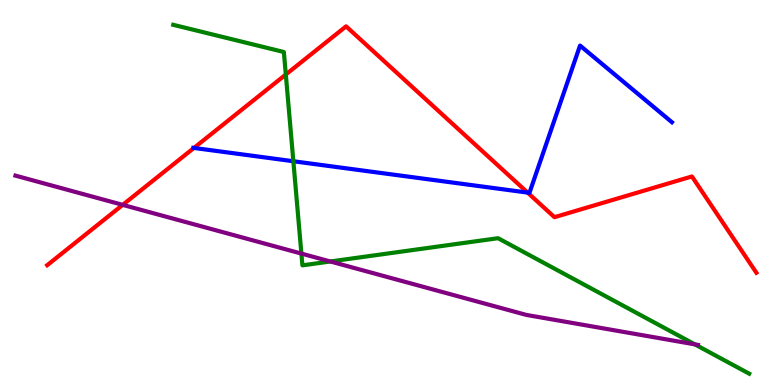[{'lines': ['blue', 'red'], 'intersections': [{'x': 2.5, 'y': 6.16}, {'x': 6.81, 'y': 5.0}]}, {'lines': ['green', 'red'], 'intersections': [{'x': 3.69, 'y': 8.06}]}, {'lines': ['purple', 'red'], 'intersections': [{'x': 1.58, 'y': 4.68}]}, {'lines': ['blue', 'green'], 'intersections': [{'x': 3.79, 'y': 5.81}]}, {'lines': ['blue', 'purple'], 'intersections': []}, {'lines': ['green', 'purple'], 'intersections': [{'x': 3.89, 'y': 3.41}, {'x': 4.26, 'y': 3.21}, {'x': 8.97, 'y': 1.06}]}]